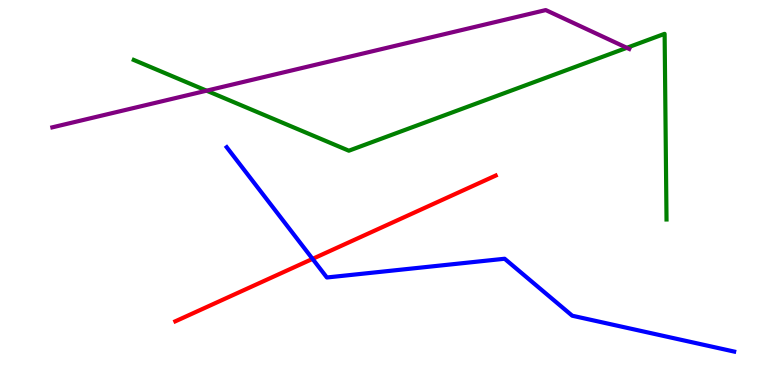[{'lines': ['blue', 'red'], 'intersections': [{'x': 4.03, 'y': 3.28}]}, {'lines': ['green', 'red'], 'intersections': []}, {'lines': ['purple', 'red'], 'intersections': []}, {'lines': ['blue', 'green'], 'intersections': []}, {'lines': ['blue', 'purple'], 'intersections': []}, {'lines': ['green', 'purple'], 'intersections': [{'x': 2.67, 'y': 7.64}, {'x': 8.09, 'y': 8.76}]}]